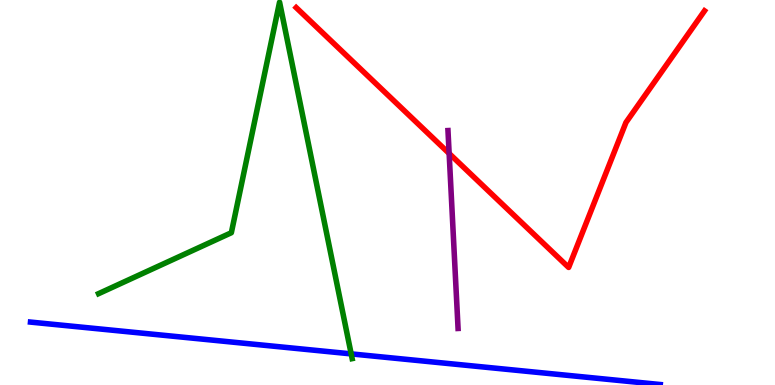[{'lines': ['blue', 'red'], 'intersections': []}, {'lines': ['green', 'red'], 'intersections': []}, {'lines': ['purple', 'red'], 'intersections': [{'x': 5.8, 'y': 6.01}]}, {'lines': ['blue', 'green'], 'intersections': [{'x': 4.53, 'y': 0.808}]}, {'lines': ['blue', 'purple'], 'intersections': []}, {'lines': ['green', 'purple'], 'intersections': []}]